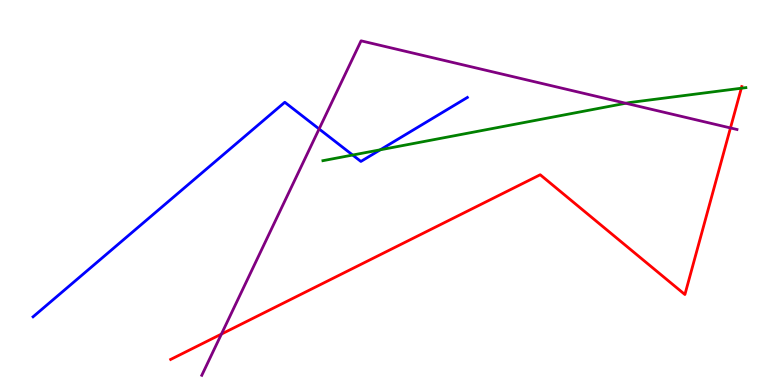[{'lines': ['blue', 'red'], 'intersections': []}, {'lines': ['green', 'red'], 'intersections': [{'x': 9.57, 'y': 7.71}]}, {'lines': ['purple', 'red'], 'intersections': [{'x': 2.86, 'y': 1.32}, {'x': 9.43, 'y': 6.68}]}, {'lines': ['blue', 'green'], 'intersections': [{'x': 4.55, 'y': 5.97}, {'x': 4.91, 'y': 6.11}]}, {'lines': ['blue', 'purple'], 'intersections': [{'x': 4.12, 'y': 6.65}]}, {'lines': ['green', 'purple'], 'intersections': [{'x': 8.07, 'y': 7.32}]}]